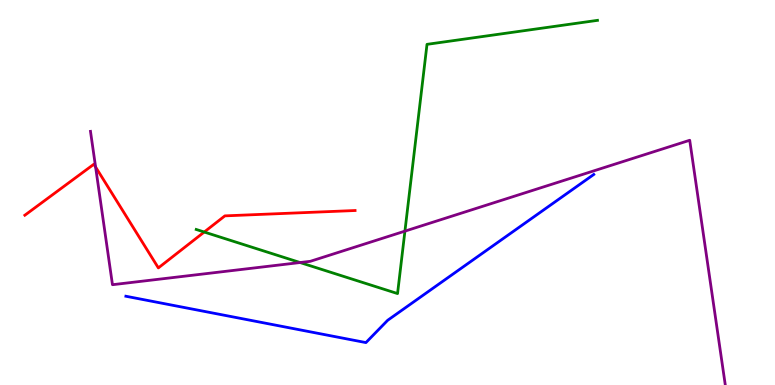[{'lines': ['blue', 'red'], 'intersections': []}, {'lines': ['green', 'red'], 'intersections': [{'x': 2.64, 'y': 3.97}]}, {'lines': ['purple', 'red'], 'intersections': [{'x': 1.23, 'y': 5.66}]}, {'lines': ['blue', 'green'], 'intersections': []}, {'lines': ['blue', 'purple'], 'intersections': []}, {'lines': ['green', 'purple'], 'intersections': [{'x': 3.87, 'y': 3.18}, {'x': 5.22, 'y': 4.0}]}]